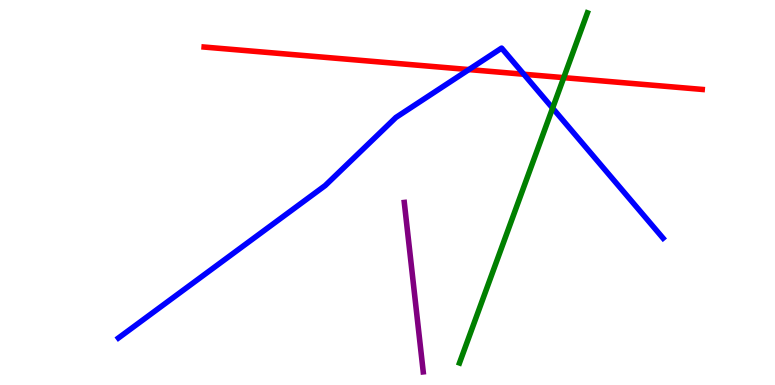[{'lines': ['blue', 'red'], 'intersections': [{'x': 6.05, 'y': 8.19}, {'x': 6.76, 'y': 8.07}]}, {'lines': ['green', 'red'], 'intersections': [{'x': 7.27, 'y': 7.98}]}, {'lines': ['purple', 'red'], 'intersections': []}, {'lines': ['blue', 'green'], 'intersections': [{'x': 7.13, 'y': 7.19}]}, {'lines': ['blue', 'purple'], 'intersections': []}, {'lines': ['green', 'purple'], 'intersections': []}]